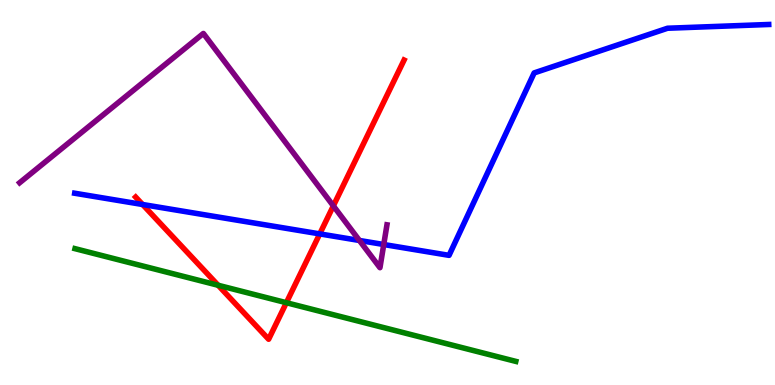[{'lines': ['blue', 'red'], 'intersections': [{'x': 1.84, 'y': 4.69}, {'x': 4.13, 'y': 3.92}]}, {'lines': ['green', 'red'], 'intersections': [{'x': 2.81, 'y': 2.59}, {'x': 3.7, 'y': 2.14}]}, {'lines': ['purple', 'red'], 'intersections': [{'x': 4.3, 'y': 4.65}]}, {'lines': ['blue', 'green'], 'intersections': []}, {'lines': ['blue', 'purple'], 'intersections': [{'x': 4.64, 'y': 3.75}, {'x': 4.95, 'y': 3.65}]}, {'lines': ['green', 'purple'], 'intersections': []}]